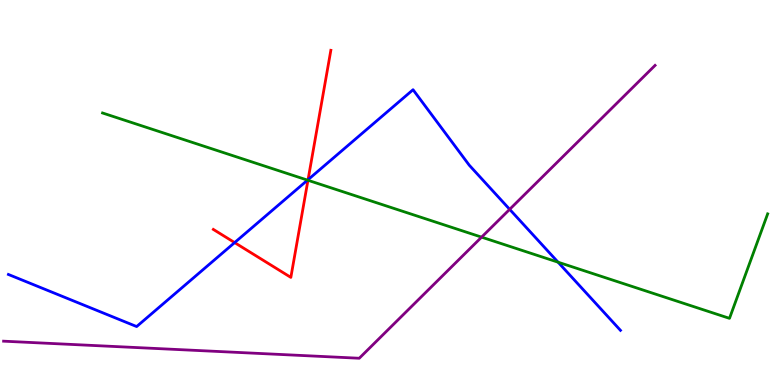[{'lines': ['blue', 'red'], 'intersections': [{'x': 3.03, 'y': 3.7}, {'x': 3.97, 'y': 5.33}]}, {'lines': ['green', 'red'], 'intersections': [{'x': 3.97, 'y': 5.32}]}, {'lines': ['purple', 'red'], 'intersections': []}, {'lines': ['blue', 'green'], 'intersections': [{'x': 3.97, 'y': 5.32}, {'x': 7.2, 'y': 3.19}]}, {'lines': ['blue', 'purple'], 'intersections': [{'x': 6.58, 'y': 4.56}]}, {'lines': ['green', 'purple'], 'intersections': [{'x': 6.21, 'y': 3.84}]}]